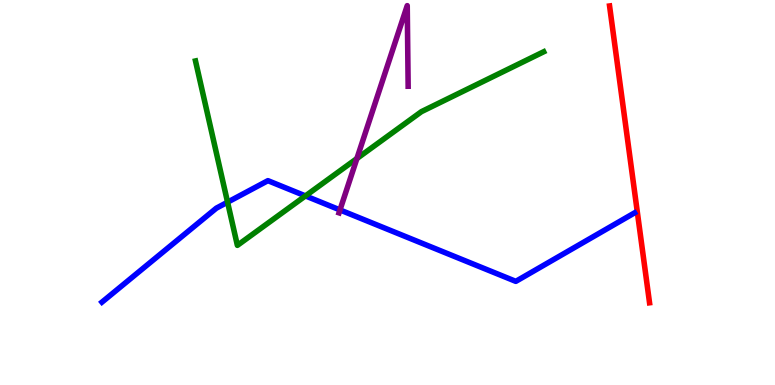[{'lines': ['blue', 'red'], 'intersections': []}, {'lines': ['green', 'red'], 'intersections': []}, {'lines': ['purple', 'red'], 'intersections': []}, {'lines': ['blue', 'green'], 'intersections': [{'x': 2.94, 'y': 4.75}, {'x': 3.94, 'y': 4.91}]}, {'lines': ['blue', 'purple'], 'intersections': [{'x': 4.39, 'y': 4.55}]}, {'lines': ['green', 'purple'], 'intersections': [{'x': 4.61, 'y': 5.88}]}]